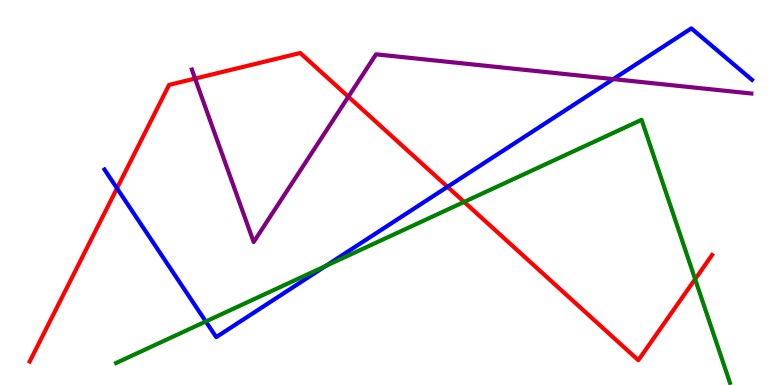[{'lines': ['blue', 'red'], 'intersections': [{'x': 1.51, 'y': 5.11}, {'x': 5.77, 'y': 5.15}]}, {'lines': ['green', 'red'], 'intersections': [{'x': 5.99, 'y': 4.76}, {'x': 8.97, 'y': 2.75}]}, {'lines': ['purple', 'red'], 'intersections': [{'x': 2.52, 'y': 7.96}, {'x': 4.5, 'y': 7.49}]}, {'lines': ['blue', 'green'], 'intersections': [{'x': 2.66, 'y': 1.65}, {'x': 4.2, 'y': 3.09}]}, {'lines': ['blue', 'purple'], 'intersections': [{'x': 7.91, 'y': 7.95}]}, {'lines': ['green', 'purple'], 'intersections': []}]